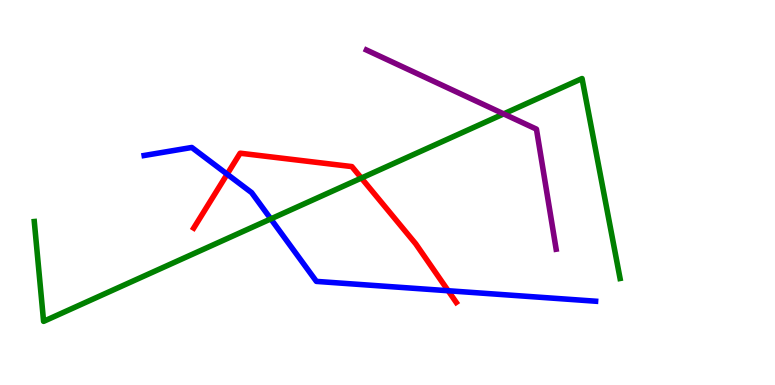[{'lines': ['blue', 'red'], 'intersections': [{'x': 2.93, 'y': 5.48}, {'x': 5.78, 'y': 2.45}]}, {'lines': ['green', 'red'], 'intersections': [{'x': 4.66, 'y': 5.37}]}, {'lines': ['purple', 'red'], 'intersections': []}, {'lines': ['blue', 'green'], 'intersections': [{'x': 3.49, 'y': 4.31}]}, {'lines': ['blue', 'purple'], 'intersections': []}, {'lines': ['green', 'purple'], 'intersections': [{'x': 6.5, 'y': 7.04}]}]